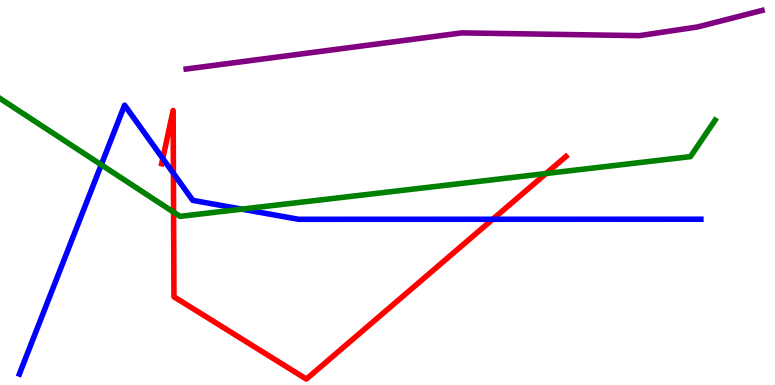[{'lines': ['blue', 'red'], 'intersections': [{'x': 2.1, 'y': 5.88}, {'x': 2.24, 'y': 5.5}, {'x': 6.36, 'y': 4.3}]}, {'lines': ['green', 'red'], 'intersections': [{'x': 2.24, 'y': 4.49}, {'x': 7.05, 'y': 5.49}]}, {'lines': ['purple', 'red'], 'intersections': []}, {'lines': ['blue', 'green'], 'intersections': [{'x': 1.31, 'y': 5.72}, {'x': 3.12, 'y': 4.57}]}, {'lines': ['blue', 'purple'], 'intersections': []}, {'lines': ['green', 'purple'], 'intersections': []}]